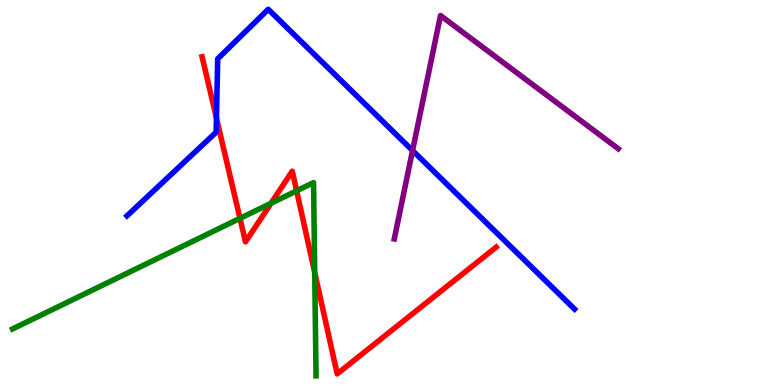[{'lines': ['blue', 'red'], 'intersections': [{'x': 2.79, 'y': 6.93}]}, {'lines': ['green', 'red'], 'intersections': [{'x': 3.1, 'y': 4.33}, {'x': 3.5, 'y': 4.72}, {'x': 3.83, 'y': 5.04}, {'x': 4.06, 'y': 2.92}]}, {'lines': ['purple', 'red'], 'intersections': []}, {'lines': ['blue', 'green'], 'intersections': []}, {'lines': ['blue', 'purple'], 'intersections': [{'x': 5.32, 'y': 6.09}]}, {'lines': ['green', 'purple'], 'intersections': []}]